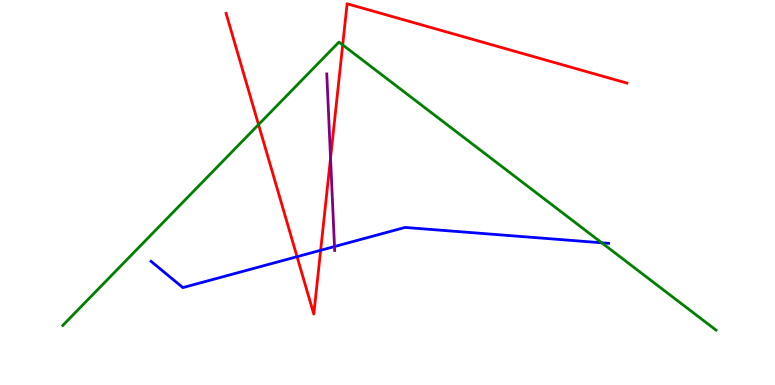[{'lines': ['blue', 'red'], 'intersections': [{'x': 3.83, 'y': 3.33}, {'x': 4.14, 'y': 3.5}]}, {'lines': ['green', 'red'], 'intersections': [{'x': 3.34, 'y': 6.76}, {'x': 4.42, 'y': 8.83}]}, {'lines': ['purple', 'red'], 'intersections': [{'x': 4.27, 'y': 5.89}]}, {'lines': ['blue', 'green'], 'intersections': [{'x': 7.76, 'y': 3.69}]}, {'lines': ['blue', 'purple'], 'intersections': [{'x': 4.32, 'y': 3.6}]}, {'lines': ['green', 'purple'], 'intersections': []}]